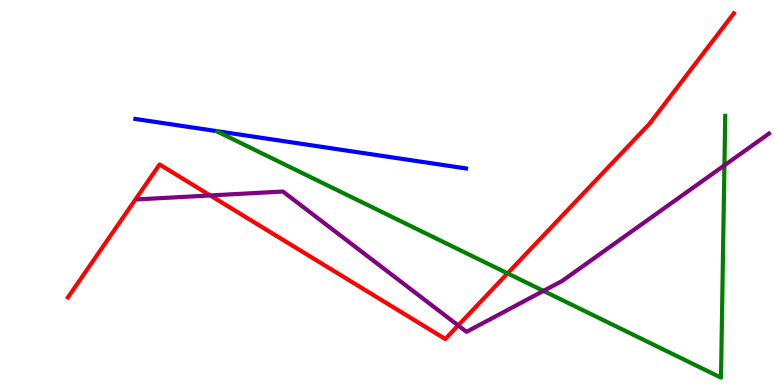[{'lines': ['blue', 'red'], 'intersections': []}, {'lines': ['green', 'red'], 'intersections': [{'x': 6.55, 'y': 2.9}]}, {'lines': ['purple', 'red'], 'intersections': [{'x': 2.71, 'y': 4.92}, {'x': 5.91, 'y': 1.55}]}, {'lines': ['blue', 'green'], 'intersections': []}, {'lines': ['blue', 'purple'], 'intersections': []}, {'lines': ['green', 'purple'], 'intersections': [{'x': 7.01, 'y': 2.44}, {'x': 9.35, 'y': 5.71}]}]